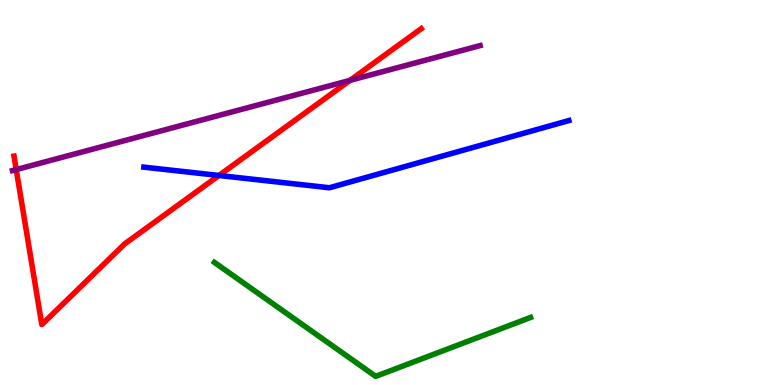[{'lines': ['blue', 'red'], 'intersections': [{'x': 2.82, 'y': 5.44}]}, {'lines': ['green', 'red'], 'intersections': []}, {'lines': ['purple', 'red'], 'intersections': [{'x': 0.209, 'y': 5.6}, {'x': 4.52, 'y': 7.91}]}, {'lines': ['blue', 'green'], 'intersections': []}, {'lines': ['blue', 'purple'], 'intersections': []}, {'lines': ['green', 'purple'], 'intersections': []}]